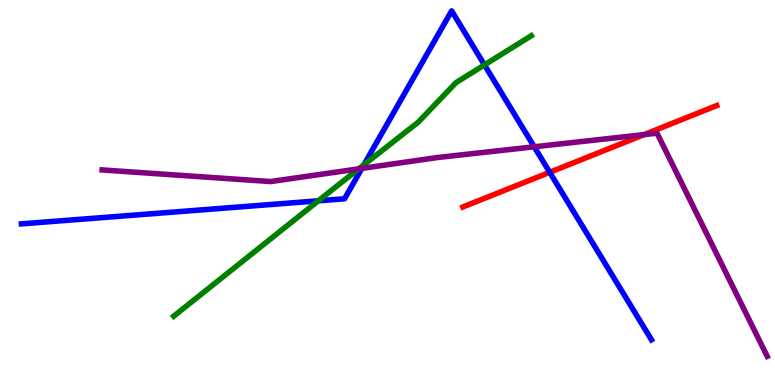[{'lines': ['blue', 'red'], 'intersections': [{'x': 7.09, 'y': 5.52}]}, {'lines': ['green', 'red'], 'intersections': []}, {'lines': ['purple', 'red'], 'intersections': [{'x': 8.31, 'y': 6.5}]}, {'lines': ['blue', 'green'], 'intersections': [{'x': 4.11, 'y': 4.78}, {'x': 4.7, 'y': 5.72}, {'x': 6.25, 'y': 8.31}]}, {'lines': ['blue', 'purple'], 'intersections': [{'x': 4.67, 'y': 5.63}, {'x': 6.89, 'y': 6.19}]}, {'lines': ['green', 'purple'], 'intersections': [{'x': 4.63, 'y': 5.61}]}]